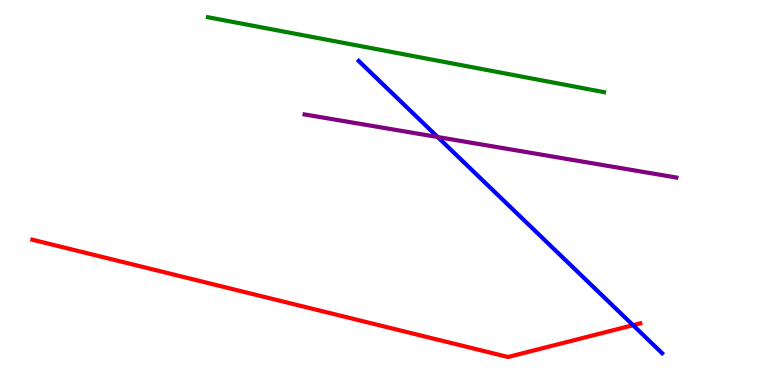[{'lines': ['blue', 'red'], 'intersections': [{'x': 8.17, 'y': 1.55}]}, {'lines': ['green', 'red'], 'intersections': []}, {'lines': ['purple', 'red'], 'intersections': []}, {'lines': ['blue', 'green'], 'intersections': []}, {'lines': ['blue', 'purple'], 'intersections': [{'x': 5.65, 'y': 6.44}]}, {'lines': ['green', 'purple'], 'intersections': []}]